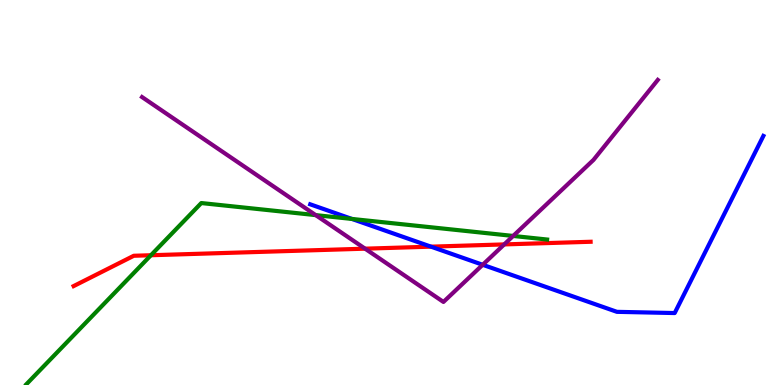[{'lines': ['blue', 'red'], 'intersections': [{'x': 5.56, 'y': 3.59}]}, {'lines': ['green', 'red'], 'intersections': [{'x': 1.95, 'y': 3.37}]}, {'lines': ['purple', 'red'], 'intersections': [{'x': 4.71, 'y': 3.54}, {'x': 6.51, 'y': 3.65}]}, {'lines': ['blue', 'green'], 'intersections': [{'x': 4.54, 'y': 4.31}]}, {'lines': ['blue', 'purple'], 'intersections': [{'x': 6.23, 'y': 3.12}]}, {'lines': ['green', 'purple'], 'intersections': [{'x': 4.07, 'y': 4.41}, {'x': 6.62, 'y': 3.87}]}]